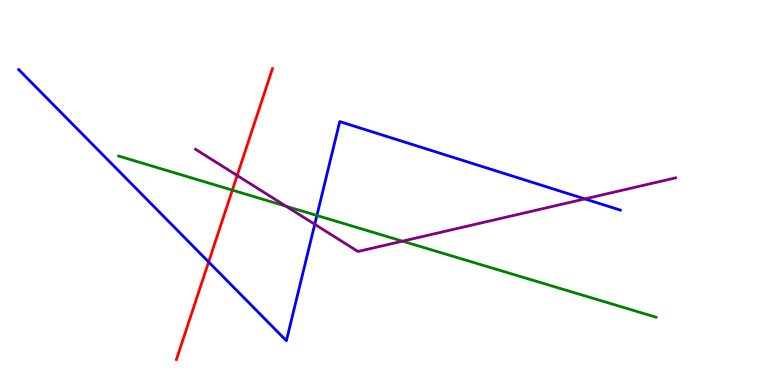[{'lines': ['blue', 'red'], 'intersections': [{'x': 2.69, 'y': 3.2}]}, {'lines': ['green', 'red'], 'intersections': [{'x': 3.0, 'y': 5.06}]}, {'lines': ['purple', 'red'], 'intersections': [{'x': 3.06, 'y': 5.44}]}, {'lines': ['blue', 'green'], 'intersections': [{'x': 4.09, 'y': 4.4}]}, {'lines': ['blue', 'purple'], 'intersections': [{'x': 4.06, 'y': 4.17}, {'x': 7.55, 'y': 4.83}]}, {'lines': ['green', 'purple'], 'intersections': [{'x': 3.69, 'y': 4.64}, {'x': 5.19, 'y': 3.74}]}]